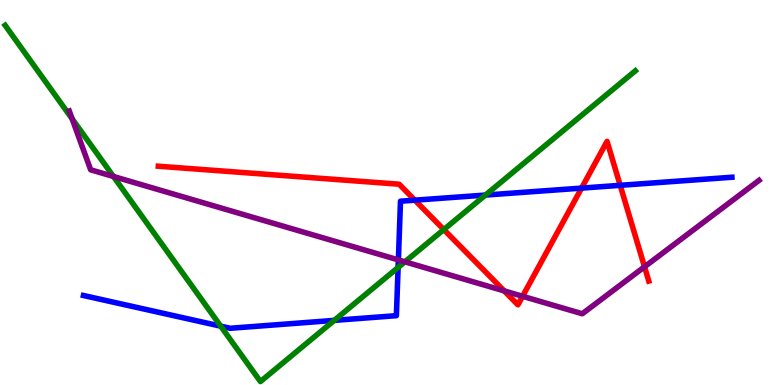[{'lines': ['blue', 'red'], 'intersections': [{'x': 5.35, 'y': 4.8}, {'x': 7.5, 'y': 5.11}, {'x': 8.0, 'y': 5.19}]}, {'lines': ['green', 'red'], 'intersections': [{'x': 5.73, 'y': 4.04}]}, {'lines': ['purple', 'red'], 'intersections': [{'x': 6.51, 'y': 2.44}, {'x': 6.74, 'y': 2.3}, {'x': 8.32, 'y': 3.07}]}, {'lines': ['blue', 'green'], 'intersections': [{'x': 2.85, 'y': 1.53}, {'x': 4.31, 'y': 1.68}, {'x': 5.14, 'y': 3.05}, {'x': 6.26, 'y': 4.93}]}, {'lines': ['blue', 'purple'], 'intersections': [{'x': 5.14, 'y': 3.25}]}, {'lines': ['green', 'purple'], 'intersections': [{'x': 0.931, 'y': 6.91}, {'x': 1.46, 'y': 5.42}, {'x': 5.22, 'y': 3.2}]}]